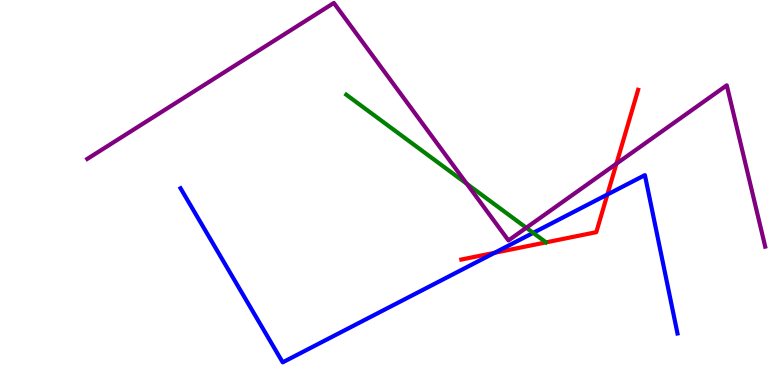[{'lines': ['blue', 'red'], 'intersections': [{'x': 6.38, 'y': 3.43}, {'x': 7.84, 'y': 4.95}]}, {'lines': ['green', 'red'], 'intersections': []}, {'lines': ['purple', 'red'], 'intersections': [{'x': 7.95, 'y': 5.75}]}, {'lines': ['blue', 'green'], 'intersections': [{'x': 6.88, 'y': 3.95}]}, {'lines': ['blue', 'purple'], 'intersections': []}, {'lines': ['green', 'purple'], 'intersections': [{'x': 6.02, 'y': 5.23}, {'x': 6.79, 'y': 4.08}]}]